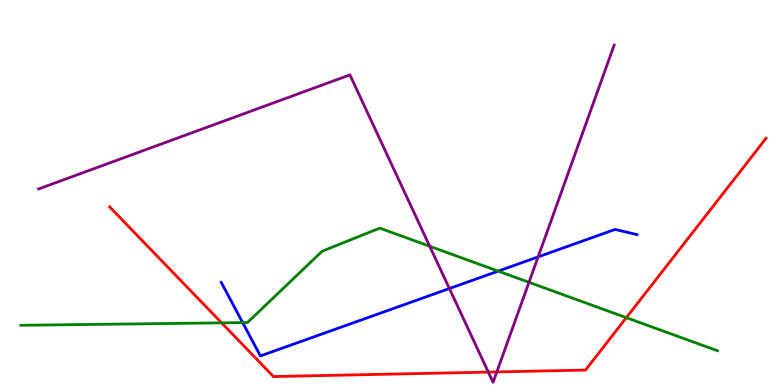[{'lines': ['blue', 'red'], 'intersections': []}, {'lines': ['green', 'red'], 'intersections': [{'x': 2.86, 'y': 1.61}, {'x': 8.08, 'y': 1.75}]}, {'lines': ['purple', 'red'], 'intersections': [{'x': 6.3, 'y': 0.335}, {'x': 6.41, 'y': 0.34}]}, {'lines': ['blue', 'green'], 'intersections': [{'x': 3.13, 'y': 1.62}, {'x': 6.43, 'y': 2.96}]}, {'lines': ['blue', 'purple'], 'intersections': [{'x': 5.8, 'y': 2.51}, {'x': 6.94, 'y': 3.33}]}, {'lines': ['green', 'purple'], 'intersections': [{'x': 5.54, 'y': 3.6}, {'x': 6.83, 'y': 2.67}]}]